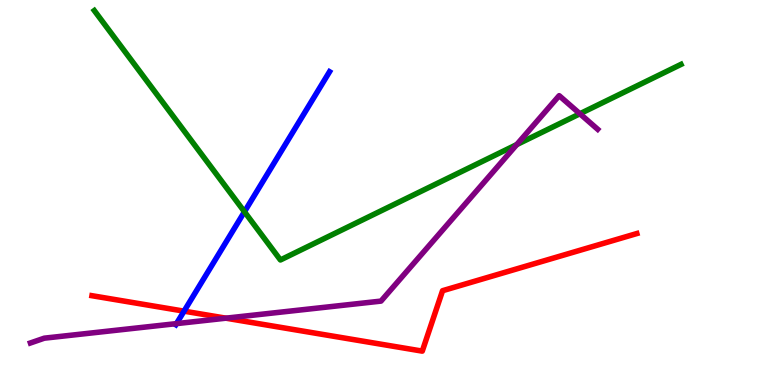[{'lines': ['blue', 'red'], 'intersections': [{'x': 2.37, 'y': 1.92}]}, {'lines': ['green', 'red'], 'intersections': []}, {'lines': ['purple', 'red'], 'intersections': [{'x': 2.91, 'y': 1.74}]}, {'lines': ['blue', 'green'], 'intersections': [{'x': 3.15, 'y': 4.5}]}, {'lines': ['blue', 'purple'], 'intersections': [{'x': 2.28, 'y': 1.59}]}, {'lines': ['green', 'purple'], 'intersections': [{'x': 6.67, 'y': 6.24}, {'x': 7.48, 'y': 7.05}]}]